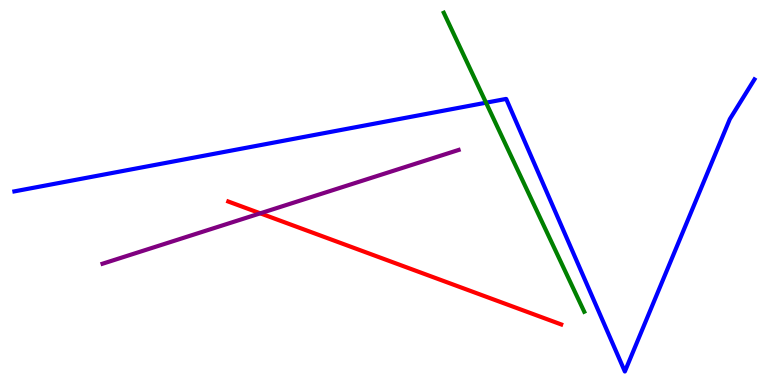[{'lines': ['blue', 'red'], 'intersections': []}, {'lines': ['green', 'red'], 'intersections': []}, {'lines': ['purple', 'red'], 'intersections': [{'x': 3.36, 'y': 4.46}]}, {'lines': ['blue', 'green'], 'intersections': [{'x': 6.27, 'y': 7.33}]}, {'lines': ['blue', 'purple'], 'intersections': []}, {'lines': ['green', 'purple'], 'intersections': []}]